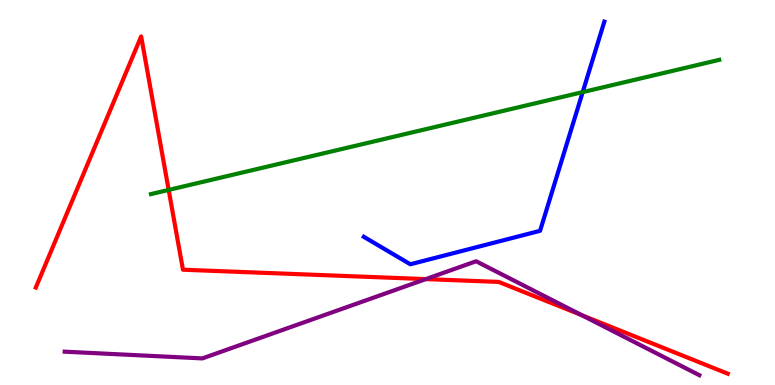[{'lines': ['blue', 'red'], 'intersections': []}, {'lines': ['green', 'red'], 'intersections': [{'x': 2.18, 'y': 5.07}]}, {'lines': ['purple', 'red'], 'intersections': [{'x': 5.49, 'y': 2.75}, {'x': 7.51, 'y': 1.81}]}, {'lines': ['blue', 'green'], 'intersections': [{'x': 7.52, 'y': 7.61}]}, {'lines': ['blue', 'purple'], 'intersections': []}, {'lines': ['green', 'purple'], 'intersections': []}]